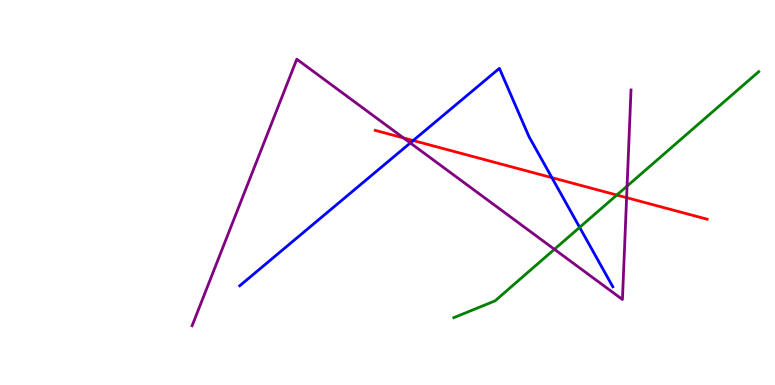[{'lines': ['blue', 'red'], 'intersections': [{'x': 5.33, 'y': 6.35}, {'x': 7.12, 'y': 5.39}]}, {'lines': ['green', 'red'], 'intersections': [{'x': 7.96, 'y': 4.93}]}, {'lines': ['purple', 'red'], 'intersections': [{'x': 5.21, 'y': 6.42}, {'x': 8.09, 'y': 4.87}]}, {'lines': ['blue', 'green'], 'intersections': [{'x': 7.48, 'y': 4.09}]}, {'lines': ['blue', 'purple'], 'intersections': [{'x': 5.29, 'y': 6.29}]}, {'lines': ['green', 'purple'], 'intersections': [{'x': 7.15, 'y': 3.52}, {'x': 8.09, 'y': 5.17}]}]